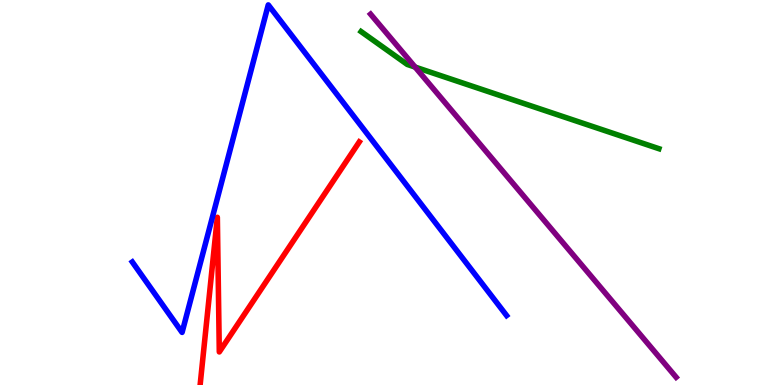[{'lines': ['blue', 'red'], 'intersections': []}, {'lines': ['green', 'red'], 'intersections': []}, {'lines': ['purple', 'red'], 'intersections': []}, {'lines': ['blue', 'green'], 'intersections': []}, {'lines': ['blue', 'purple'], 'intersections': []}, {'lines': ['green', 'purple'], 'intersections': [{'x': 5.36, 'y': 8.26}]}]